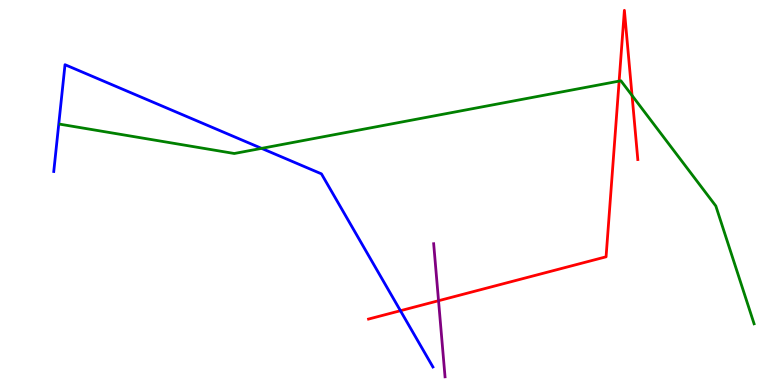[{'lines': ['blue', 'red'], 'intersections': [{'x': 5.17, 'y': 1.93}]}, {'lines': ['green', 'red'], 'intersections': [{'x': 7.99, 'y': 7.89}, {'x': 8.16, 'y': 7.52}]}, {'lines': ['purple', 'red'], 'intersections': [{'x': 5.66, 'y': 2.19}]}, {'lines': ['blue', 'green'], 'intersections': [{'x': 3.38, 'y': 6.15}]}, {'lines': ['blue', 'purple'], 'intersections': []}, {'lines': ['green', 'purple'], 'intersections': []}]